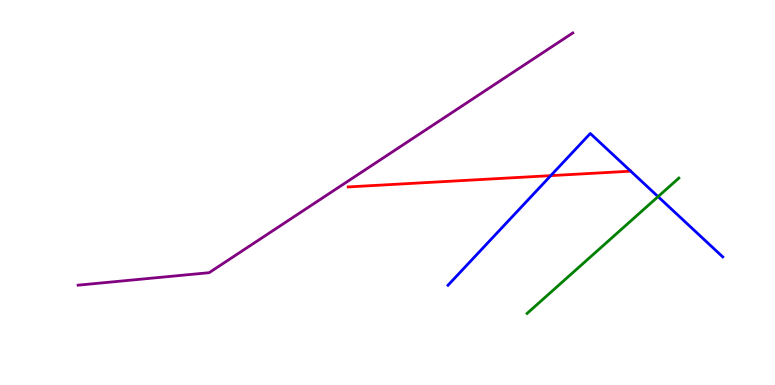[{'lines': ['blue', 'red'], 'intersections': [{'x': 7.11, 'y': 5.44}]}, {'lines': ['green', 'red'], 'intersections': []}, {'lines': ['purple', 'red'], 'intersections': []}, {'lines': ['blue', 'green'], 'intersections': [{'x': 8.49, 'y': 4.89}]}, {'lines': ['blue', 'purple'], 'intersections': []}, {'lines': ['green', 'purple'], 'intersections': []}]